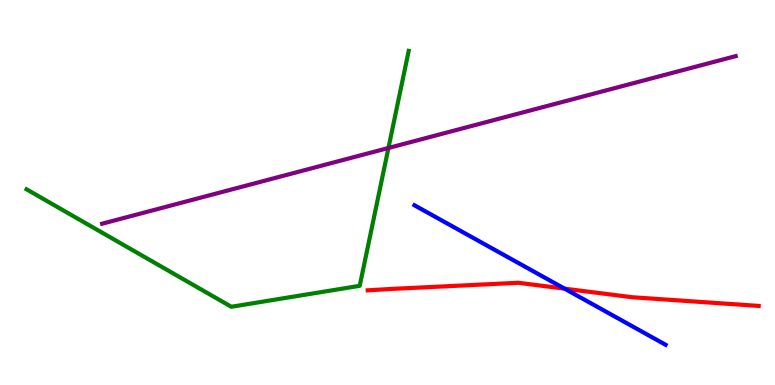[{'lines': ['blue', 'red'], 'intersections': [{'x': 7.28, 'y': 2.5}]}, {'lines': ['green', 'red'], 'intersections': []}, {'lines': ['purple', 'red'], 'intersections': []}, {'lines': ['blue', 'green'], 'intersections': []}, {'lines': ['blue', 'purple'], 'intersections': []}, {'lines': ['green', 'purple'], 'intersections': [{'x': 5.01, 'y': 6.16}]}]